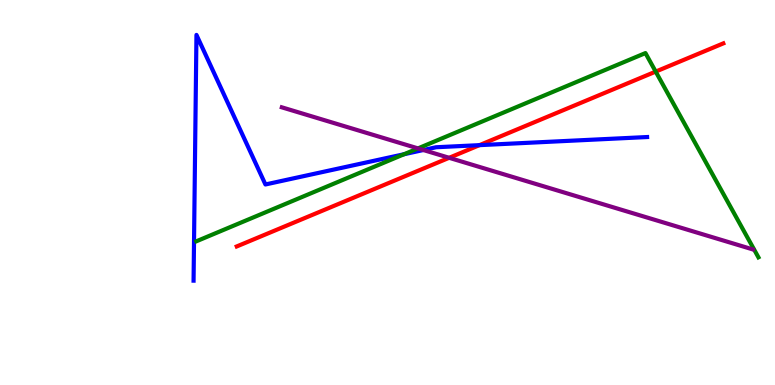[{'lines': ['blue', 'red'], 'intersections': [{'x': 6.19, 'y': 6.23}]}, {'lines': ['green', 'red'], 'intersections': [{'x': 8.46, 'y': 8.14}]}, {'lines': ['purple', 'red'], 'intersections': [{'x': 5.8, 'y': 5.9}]}, {'lines': ['blue', 'green'], 'intersections': [{'x': 5.21, 'y': 5.99}]}, {'lines': ['blue', 'purple'], 'intersections': [{'x': 5.46, 'y': 6.1}]}, {'lines': ['green', 'purple'], 'intersections': [{'x': 5.39, 'y': 6.15}]}]